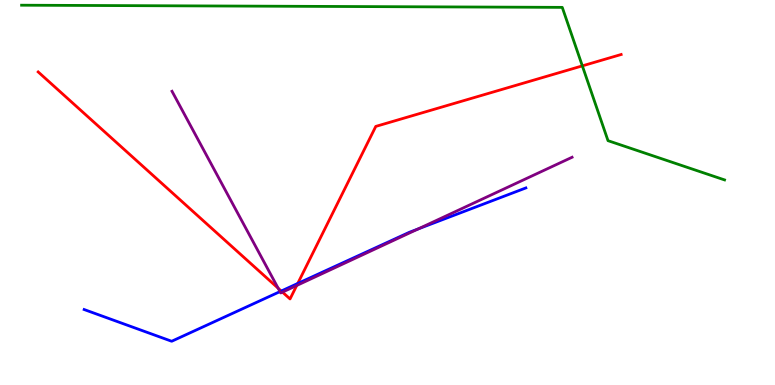[{'lines': ['blue', 'red'], 'intersections': [{'x': 3.63, 'y': 2.44}, {'x': 3.84, 'y': 2.64}]}, {'lines': ['green', 'red'], 'intersections': [{'x': 7.51, 'y': 8.29}]}, {'lines': ['purple', 'red'], 'intersections': [{'x': 3.59, 'y': 2.51}, {'x': 3.64, 'y': 2.41}, {'x': 3.83, 'y': 2.58}]}, {'lines': ['blue', 'green'], 'intersections': []}, {'lines': ['blue', 'purple'], 'intersections': [{'x': 3.61, 'y': 2.43}, {'x': 5.4, 'y': 4.05}]}, {'lines': ['green', 'purple'], 'intersections': []}]